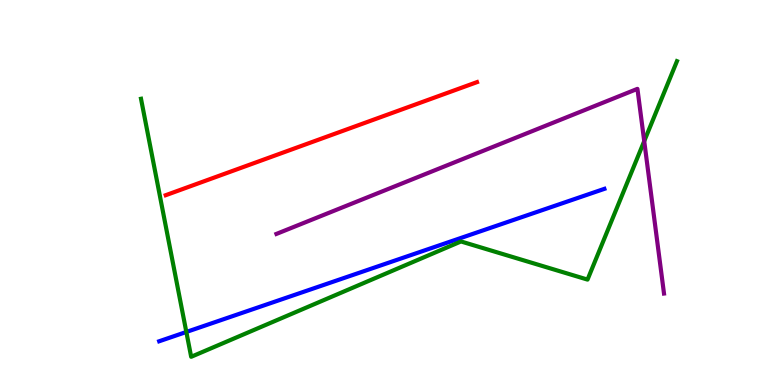[{'lines': ['blue', 'red'], 'intersections': []}, {'lines': ['green', 'red'], 'intersections': []}, {'lines': ['purple', 'red'], 'intersections': []}, {'lines': ['blue', 'green'], 'intersections': [{'x': 2.4, 'y': 1.38}]}, {'lines': ['blue', 'purple'], 'intersections': []}, {'lines': ['green', 'purple'], 'intersections': [{'x': 8.31, 'y': 6.33}]}]